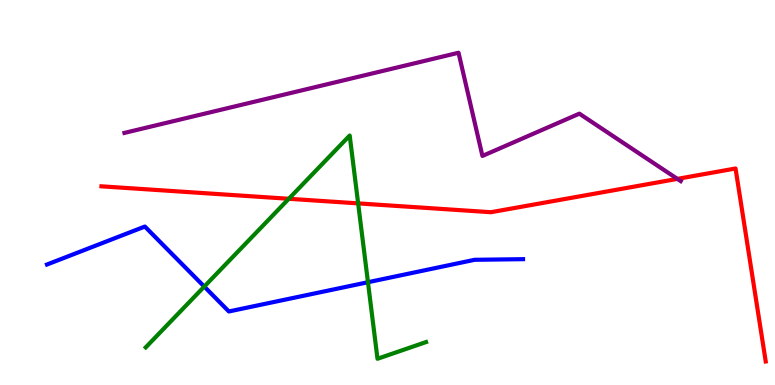[{'lines': ['blue', 'red'], 'intersections': []}, {'lines': ['green', 'red'], 'intersections': [{'x': 3.73, 'y': 4.84}, {'x': 4.62, 'y': 4.72}]}, {'lines': ['purple', 'red'], 'intersections': [{'x': 8.74, 'y': 5.35}]}, {'lines': ['blue', 'green'], 'intersections': [{'x': 2.64, 'y': 2.56}, {'x': 4.75, 'y': 2.67}]}, {'lines': ['blue', 'purple'], 'intersections': []}, {'lines': ['green', 'purple'], 'intersections': []}]